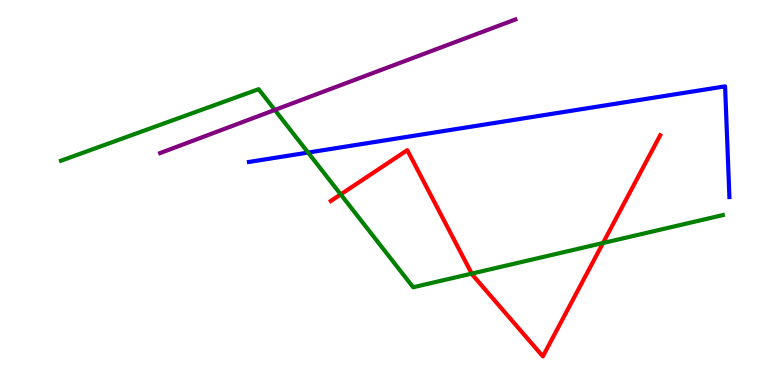[{'lines': ['blue', 'red'], 'intersections': []}, {'lines': ['green', 'red'], 'intersections': [{'x': 4.4, 'y': 4.95}, {'x': 6.09, 'y': 2.89}, {'x': 7.78, 'y': 3.69}]}, {'lines': ['purple', 'red'], 'intersections': []}, {'lines': ['blue', 'green'], 'intersections': [{'x': 3.98, 'y': 6.04}]}, {'lines': ['blue', 'purple'], 'intersections': []}, {'lines': ['green', 'purple'], 'intersections': [{'x': 3.55, 'y': 7.14}]}]